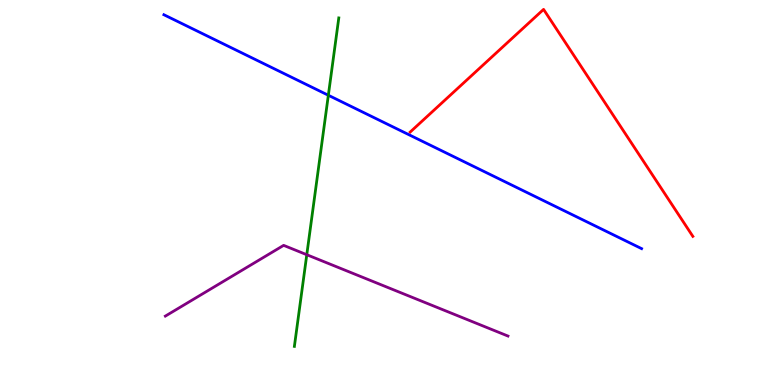[{'lines': ['blue', 'red'], 'intersections': []}, {'lines': ['green', 'red'], 'intersections': []}, {'lines': ['purple', 'red'], 'intersections': []}, {'lines': ['blue', 'green'], 'intersections': [{'x': 4.24, 'y': 7.53}]}, {'lines': ['blue', 'purple'], 'intersections': []}, {'lines': ['green', 'purple'], 'intersections': [{'x': 3.96, 'y': 3.38}]}]